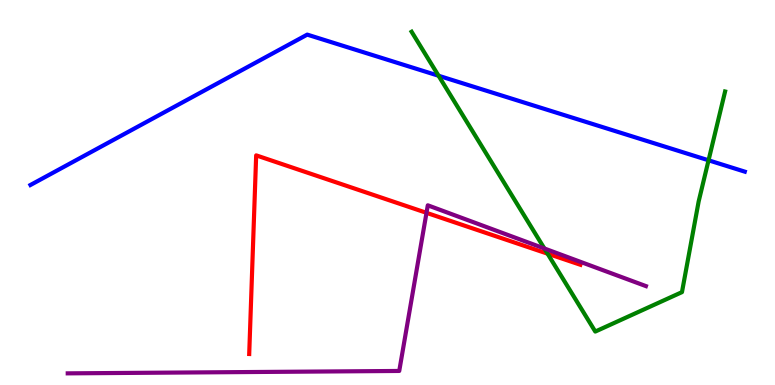[{'lines': ['blue', 'red'], 'intersections': []}, {'lines': ['green', 'red'], 'intersections': [{'x': 7.07, 'y': 3.41}]}, {'lines': ['purple', 'red'], 'intersections': [{'x': 5.5, 'y': 4.47}]}, {'lines': ['blue', 'green'], 'intersections': [{'x': 5.66, 'y': 8.03}, {'x': 9.14, 'y': 5.84}]}, {'lines': ['blue', 'purple'], 'intersections': []}, {'lines': ['green', 'purple'], 'intersections': [{'x': 7.02, 'y': 3.55}]}]